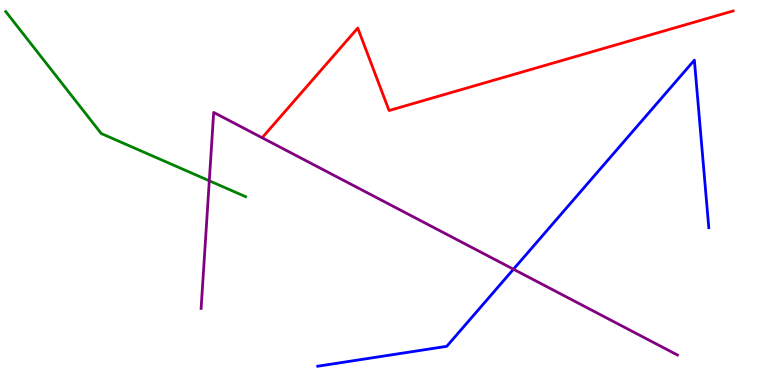[{'lines': ['blue', 'red'], 'intersections': []}, {'lines': ['green', 'red'], 'intersections': []}, {'lines': ['purple', 'red'], 'intersections': []}, {'lines': ['blue', 'green'], 'intersections': []}, {'lines': ['blue', 'purple'], 'intersections': [{'x': 6.63, 'y': 3.01}]}, {'lines': ['green', 'purple'], 'intersections': [{'x': 2.7, 'y': 5.3}]}]